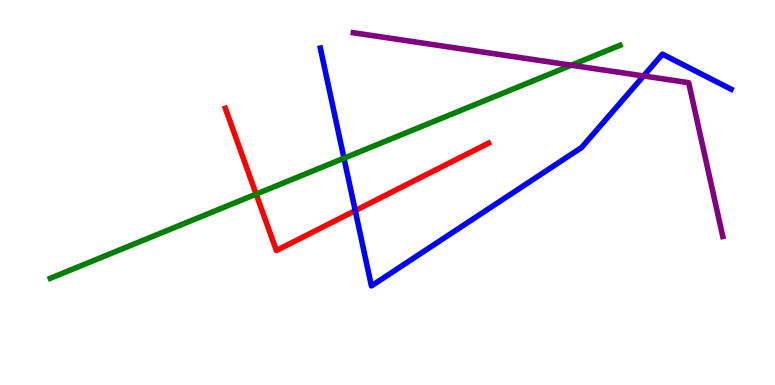[{'lines': ['blue', 'red'], 'intersections': [{'x': 4.58, 'y': 4.53}]}, {'lines': ['green', 'red'], 'intersections': [{'x': 3.31, 'y': 4.96}]}, {'lines': ['purple', 'red'], 'intersections': []}, {'lines': ['blue', 'green'], 'intersections': [{'x': 4.44, 'y': 5.89}]}, {'lines': ['blue', 'purple'], 'intersections': [{'x': 8.3, 'y': 8.03}]}, {'lines': ['green', 'purple'], 'intersections': [{'x': 7.37, 'y': 8.31}]}]